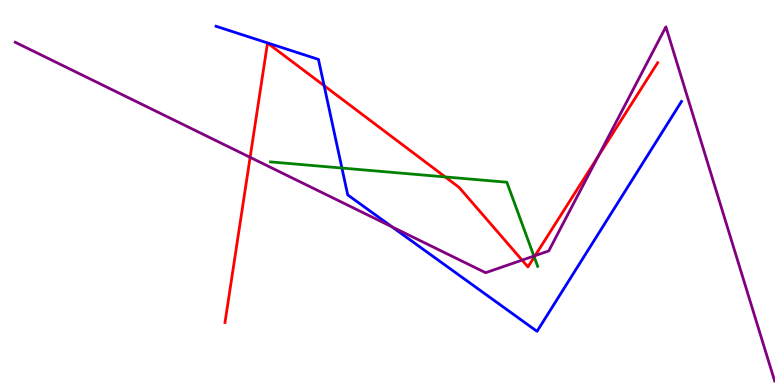[{'lines': ['blue', 'red'], 'intersections': [{'x': 4.18, 'y': 7.77}]}, {'lines': ['green', 'red'], 'intersections': [{'x': 5.74, 'y': 5.4}, {'x': 6.89, 'y': 3.32}]}, {'lines': ['purple', 'red'], 'intersections': [{'x': 3.23, 'y': 5.91}, {'x': 6.74, 'y': 3.24}, {'x': 6.9, 'y': 3.36}, {'x': 7.72, 'y': 5.94}]}, {'lines': ['blue', 'green'], 'intersections': [{'x': 4.41, 'y': 5.64}]}, {'lines': ['blue', 'purple'], 'intersections': [{'x': 5.06, 'y': 4.11}]}, {'lines': ['green', 'purple'], 'intersections': [{'x': 6.89, 'y': 3.35}]}]